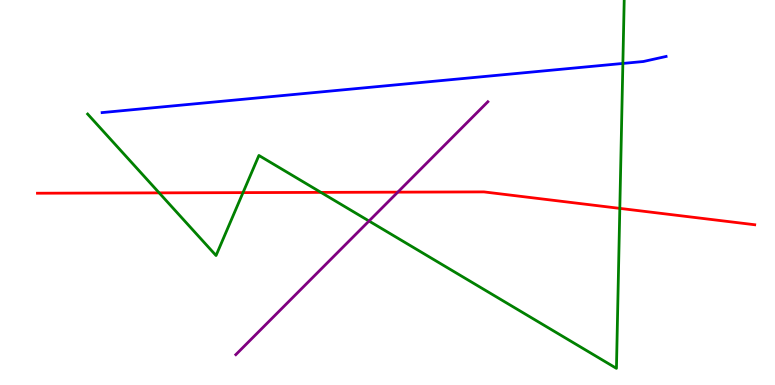[{'lines': ['blue', 'red'], 'intersections': []}, {'lines': ['green', 'red'], 'intersections': [{'x': 2.05, 'y': 4.99}, {'x': 3.14, 'y': 5.0}, {'x': 4.14, 'y': 5.0}, {'x': 8.0, 'y': 4.59}]}, {'lines': ['purple', 'red'], 'intersections': [{'x': 5.13, 'y': 5.01}]}, {'lines': ['blue', 'green'], 'intersections': [{'x': 8.04, 'y': 8.35}]}, {'lines': ['blue', 'purple'], 'intersections': []}, {'lines': ['green', 'purple'], 'intersections': [{'x': 4.76, 'y': 4.26}]}]